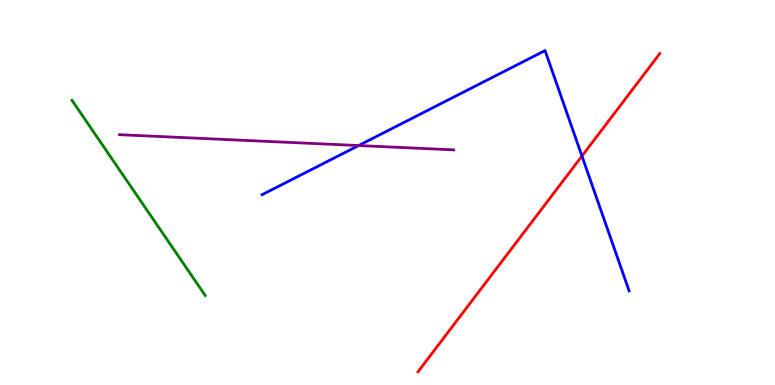[{'lines': ['blue', 'red'], 'intersections': [{'x': 7.51, 'y': 5.95}]}, {'lines': ['green', 'red'], 'intersections': []}, {'lines': ['purple', 'red'], 'intersections': []}, {'lines': ['blue', 'green'], 'intersections': []}, {'lines': ['blue', 'purple'], 'intersections': [{'x': 4.63, 'y': 6.22}]}, {'lines': ['green', 'purple'], 'intersections': []}]